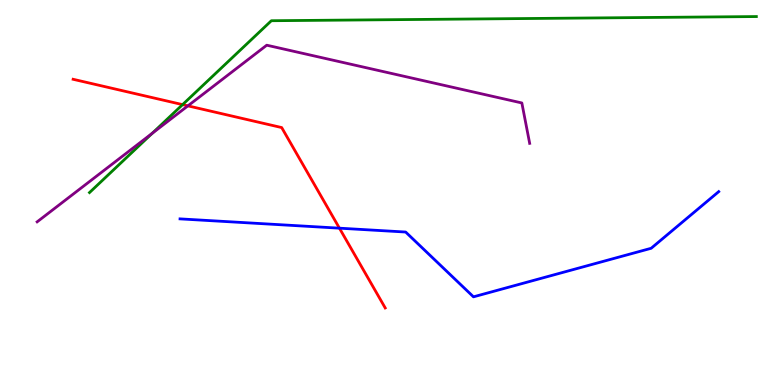[{'lines': ['blue', 'red'], 'intersections': [{'x': 4.38, 'y': 4.07}]}, {'lines': ['green', 'red'], 'intersections': [{'x': 2.36, 'y': 7.28}]}, {'lines': ['purple', 'red'], 'intersections': [{'x': 2.42, 'y': 7.25}]}, {'lines': ['blue', 'green'], 'intersections': []}, {'lines': ['blue', 'purple'], 'intersections': []}, {'lines': ['green', 'purple'], 'intersections': [{'x': 1.96, 'y': 6.54}]}]